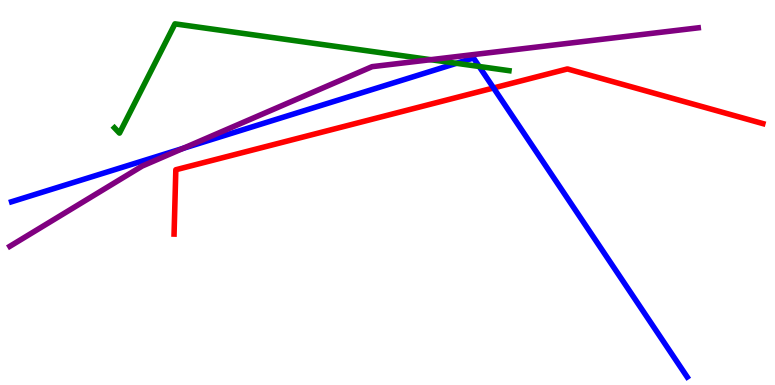[{'lines': ['blue', 'red'], 'intersections': [{'x': 6.37, 'y': 7.72}]}, {'lines': ['green', 'red'], 'intersections': []}, {'lines': ['purple', 'red'], 'intersections': []}, {'lines': ['blue', 'green'], 'intersections': [{'x': 5.89, 'y': 8.36}, {'x': 6.18, 'y': 8.27}]}, {'lines': ['blue', 'purple'], 'intersections': [{'x': 2.36, 'y': 6.15}]}, {'lines': ['green', 'purple'], 'intersections': [{'x': 5.56, 'y': 8.45}]}]